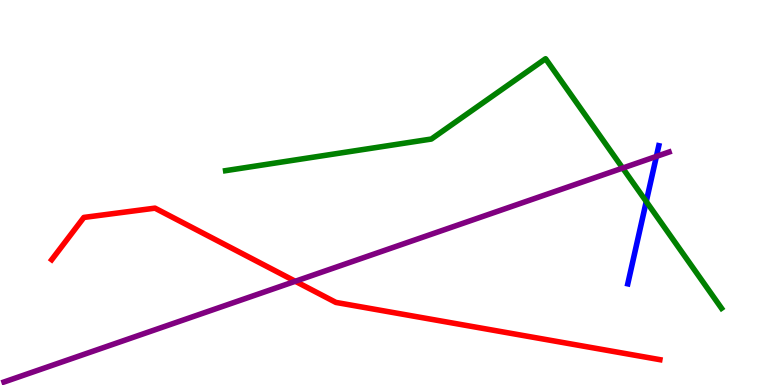[{'lines': ['blue', 'red'], 'intersections': []}, {'lines': ['green', 'red'], 'intersections': []}, {'lines': ['purple', 'red'], 'intersections': [{'x': 3.81, 'y': 2.69}]}, {'lines': ['blue', 'green'], 'intersections': [{'x': 8.34, 'y': 4.77}]}, {'lines': ['blue', 'purple'], 'intersections': [{'x': 8.47, 'y': 5.94}]}, {'lines': ['green', 'purple'], 'intersections': [{'x': 8.03, 'y': 5.63}]}]